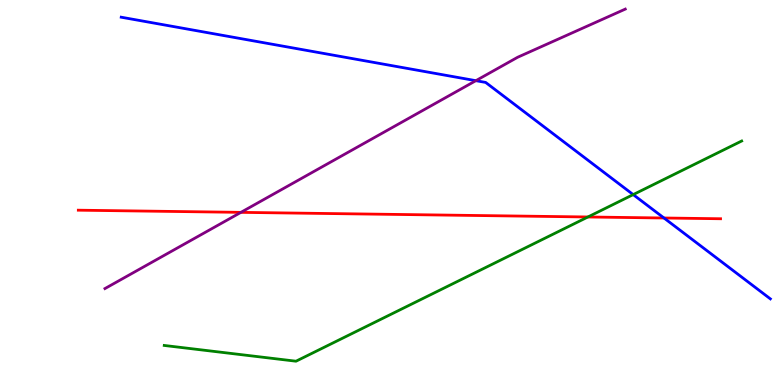[{'lines': ['blue', 'red'], 'intersections': [{'x': 8.57, 'y': 4.34}]}, {'lines': ['green', 'red'], 'intersections': [{'x': 7.59, 'y': 4.36}]}, {'lines': ['purple', 'red'], 'intersections': [{'x': 3.11, 'y': 4.48}]}, {'lines': ['blue', 'green'], 'intersections': [{'x': 8.17, 'y': 4.95}]}, {'lines': ['blue', 'purple'], 'intersections': [{'x': 6.14, 'y': 7.9}]}, {'lines': ['green', 'purple'], 'intersections': []}]